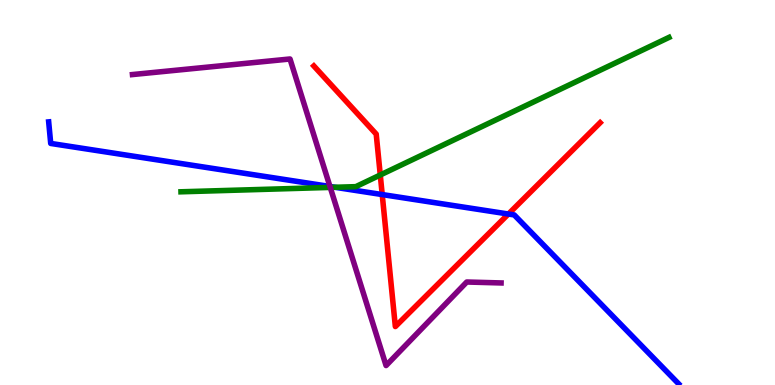[{'lines': ['blue', 'red'], 'intersections': [{'x': 4.93, 'y': 4.95}, {'x': 6.56, 'y': 4.44}]}, {'lines': ['green', 'red'], 'intersections': [{'x': 4.91, 'y': 5.45}]}, {'lines': ['purple', 'red'], 'intersections': []}, {'lines': ['blue', 'green'], 'intersections': [{'x': 4.32, 'y': 5.14}]}, {'lines': ['blue', 'purple'], 'intersections': [{'x': 4.26, 'y': 5.16}]}, {'lines': ['green', 'purple'], 'intersections': [{'x': 4.26, 'y': 5.13}]}]